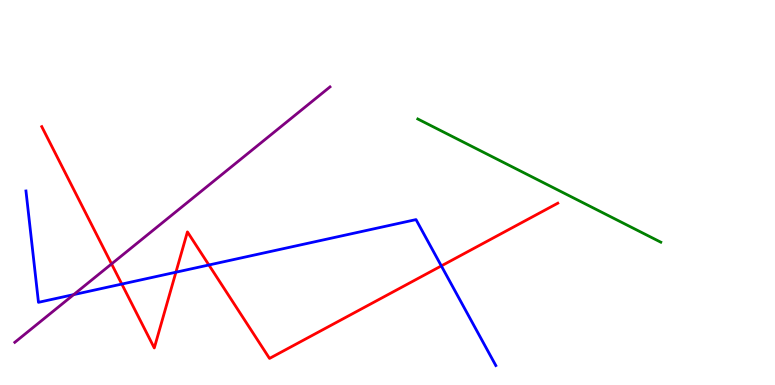[{'lines': ['blue', 'red'], 'intersections': [{'x': 1.57, 'y': 2.62}, {'x': 2.27, 'y': 2.93}, {'x': 2.7, 'y': 3.12}, {'x': 5.69, 'y': 3.09}]}, {'lines': ['green', 'red'], 'intersections': []}, {'lines': ['purple', 'red'], 'intersections': [{'x': 1.44, 'y': 3.14}]}, {'lines': ['blue', 'green'], 'intersections': []}, {'lines': ['blue', 'purple'], 'intersections': [{'x': 0.951, 'y': 2.35}]}, {'lines': ['green', 'purple'], 'intersections': []}]